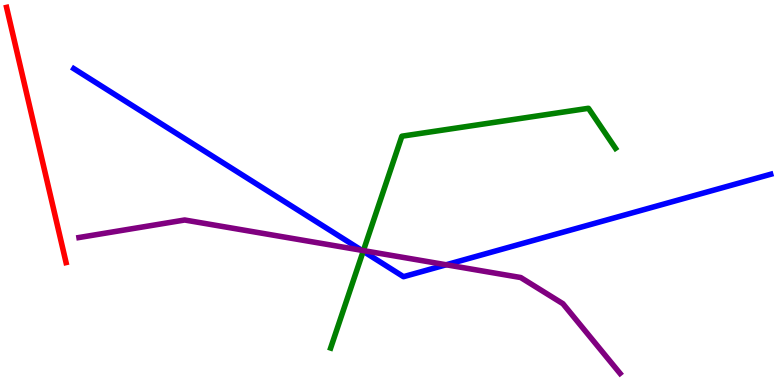[{'lines': ['blue', 'red'], 'intersections': []}, {'lines': ['green', 'red'], 'intersections': []}, {'lines': ['purple', 'red'], 'intersections': []}, {'lines': ['blue', 'green'], 'intersections': [{'x': 4.69, 'y': 3.47}]}, {'lines': ['blue', 'purple'], 'intersections': [{'x': 4.67, 'y': 3.5}, {'x': 5.76, 'y': 3.12}]}, {'lines': ['green', 'purple'], 'intersections': [{'x': 4.69, 'y': 3.49}]}]